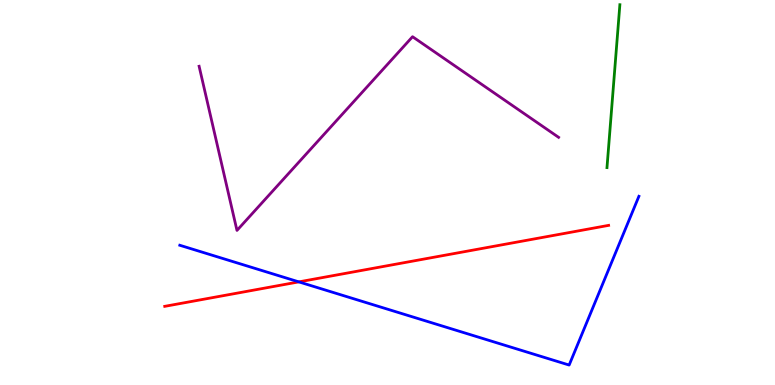[{'lines': ['blue', 'red'], 'intersections': [{'x': 3.86, 'y': 2.68}]}, {'lines': ['green', 'red'], 'intersections': []}, {'lines': ['purple', 'red'], 'intersections': []}, {'lines': ['blue', 'green'], 'intersections': []}, {'lines': ['blue', 'purple'], 'intersections': []}, {'lines': ['green', 'purple'], 'intersections': []}]